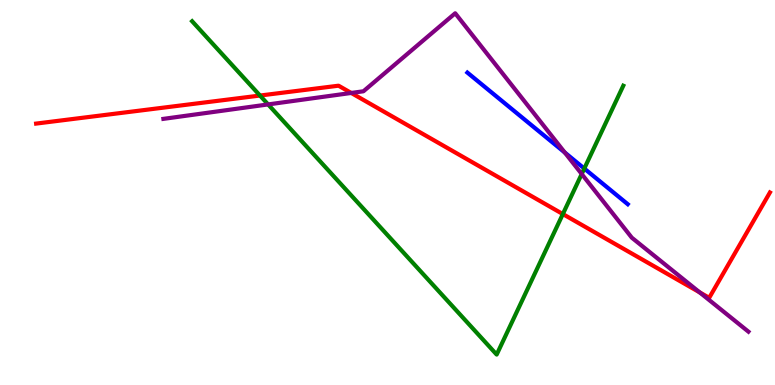[{'lines': ['blue', 'red'], 'intersections': []}, {'lines': ['green', 'red'], 'intersections': [{'x': 3.35, 'y': 7.52}, {'x': 7.26, 'y': 4.44}]}, {'lines': ['purple', 'red'], 'intersections': [{'x': 4.53, 'y': 7.59}, {'x': 9.03, 'y': 2.41}]}, {'lines': ['blue', 'green'], 'intersections': [{'x': 7.54, 'y': 5.62}]}, {'lines': ['blue', 'purple'], 'intersections': [{'x': 7.29, 'y': 6.04}]}, {'lines': ['green', 'purple'], 'intersections': [{'x': 3.46, 'y': 7.29}, {'x': 7.51, 'y': 5.48}]}]